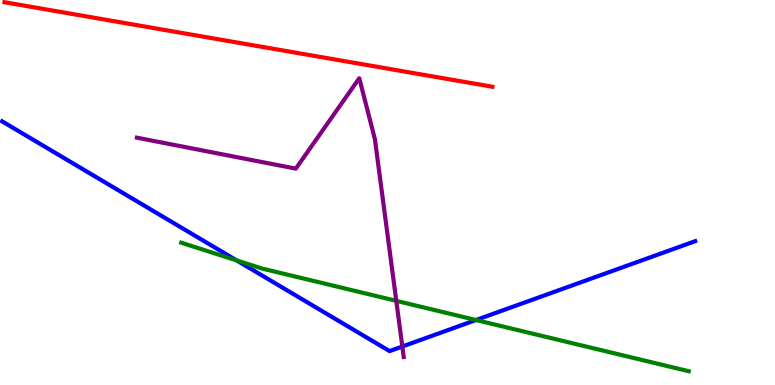[{'lines': ['blue', 'red'], 'intersections': []}, {'lines': ['green', 'red'], 'intersections': []}, {'lines': ['purple', 'red'], 'intersections': []}, {'lines': ['blue', 'green'], 'intersections': [{'x': 3.05, 'y': 3.24}, {'x': 6.14, 'y': 1.69}]}, {'lines': ['blue', 'purple'], 'intersections': [{'x': 5.19, 'y': 1.0}]}, {'lines': ['green', 'purple'], 'intersections': [{'x': 5.11, 'y': 2.19}]}]